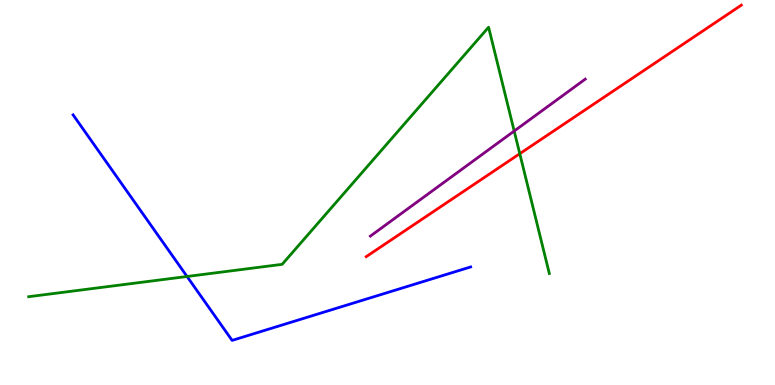[{'lines': ['blue', 'red'], 'intersections': []}, {'lines': ['green', 'red'], 'intersections': [{'x': 6.71, 'y': 6.01}]}, {'lines': ['purple', 'red'], 'intersections': []}, {'lines': ['blue', 'green'], 'intersections': [{'x': 2.41, 'y': 2.82}]}, {'lines': ['blue', 'purple'], 'intersections': []}, {'lines': ['green', 'purple'], 'intersections': [{'x': 6.63, 'y': 6.6}]}]